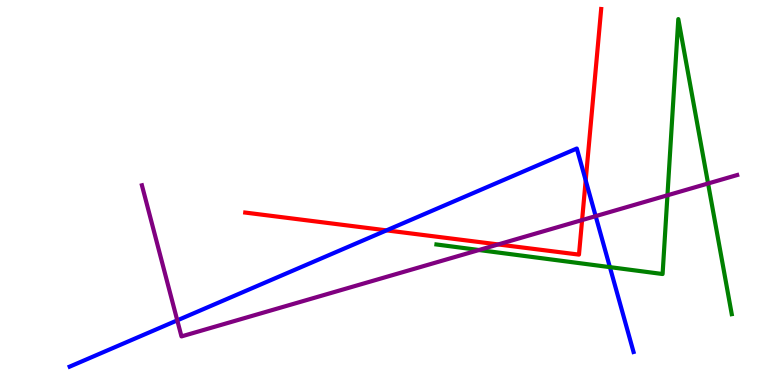[{'lines': ['blue', 'red'], 'intersections': [{'x': 4.99, 'y': 4.02}, {'x': 7.56, 'y': 5.32}]}, {'lines': ['green', 'red'], 'intersections': []}, {'lines': ['purple', 'red'], 'intersections': [{'x': 6.43, 'y': 3.65}, {'x': 7.51, 'y': 4.28}]}, {'lines': ['blue', 'green'], 'intersections': [{'x': 7.87, 'y': 3.06}]}, {'lines': ['blue', 'purple'], 'intersections': [{'x': 2.29, 'y': 1.68}, {'x': 7.69, 'y': 4.39}]}, {'lines': ['green', 'purple'], 'intersections': [{'x': 6.18, 'y': 3.51}, {'x': 8.61, 'y': 4.93}, {'x': 9.14, 'y': 5.23}]}]